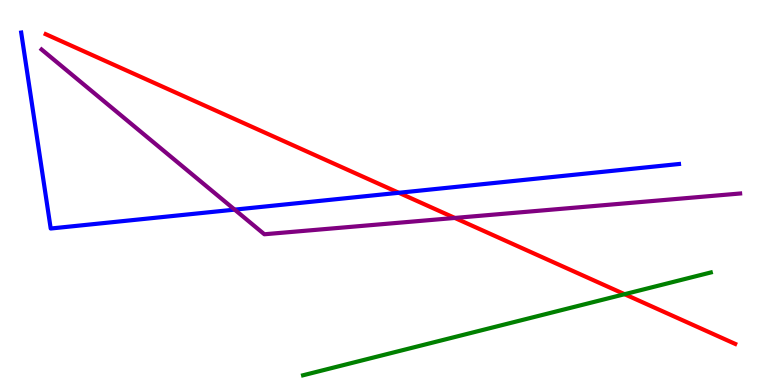[{'lines': ['blue', 'red'], 'intersections': [{'x': 5.15, 'y': 4.99}]}, {'lines': ['green', 'red'], 'intersections': [{'x': 8.06, 'y': 2.36}]}, {'lines': ['purple', 'red'], 'intersections': [{'x': 5.87, 'y': 4.34}]}, {'lines': ['blue', 'green'], 'intersections': []}, {'lines': ['blue', 'purple'], 'intersections': [{'x': 3.03, 'y': 4.56}]}, {'lines': ['green', 'purple'], 'intersections': []}]